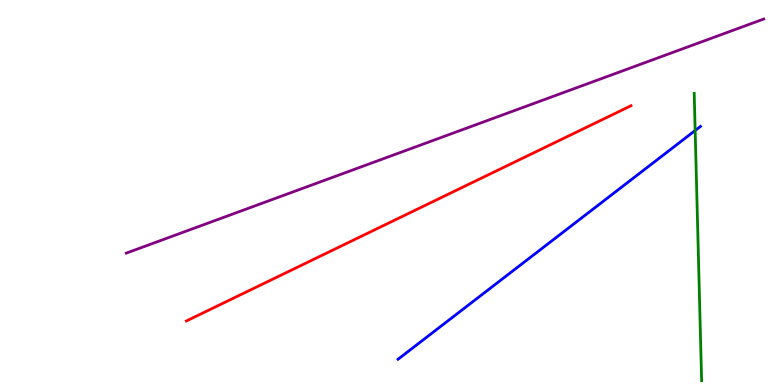[{'lines': ['blue', 'red'], 'intersections': []}, {'lines': ['green', 'red'], 'intersections': []}, {'lines': ['purple', 'red'], 'intersections': []}, {'lines': ['blue', 'green'], 'intersections': [{'x': 8.97, 'y': 6.61}]}, {'lines': ['blue', 'purple'], 'intersections': []}, {'lines': ['green', 'purple'], 'intersections': []}]